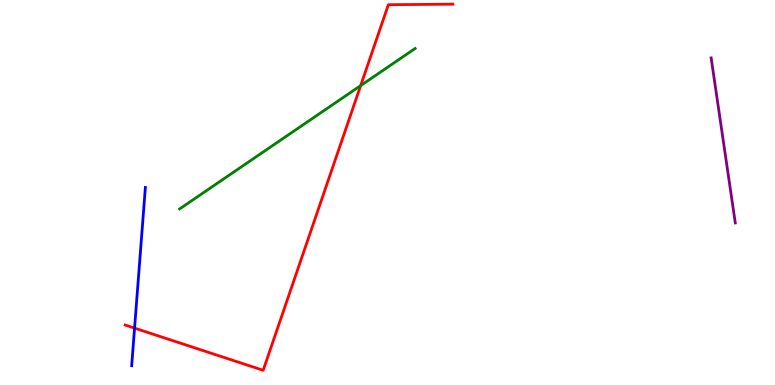[{'lines': ['blue', 'red'], 'intersections': [{'x': 1.74, 'y': 1.48}]}, {'lines': ['green', 'red'], 'intersections': [{'x': 4.65, 'y': 7.78}]}, {'lines': ['purple', 'red'], 'intersections': []}, {'lines': ['blue', 'green'], 'intersections': []}, {'lines': ['blue', 'purple'], 'intersections': []}, {'lines': ['green', 'purple'], 'intersections': []}]